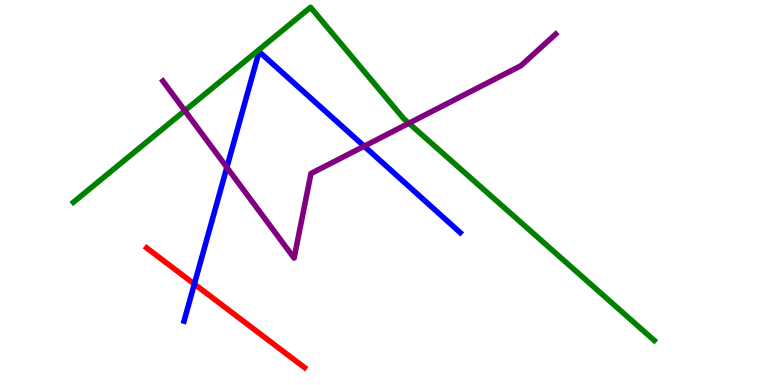[{'lines': ['blue', 'red'], 'intersections': [{'x': 2.51, 'y': 2.62}]}, {'lines': ['green', 'red'], 'intersections': []}, {'lines': ['purple', 'red'], 'intersections': []}, {'lines': ['blue', 'green'], 'intersections': []}, {'lines': ['blue', 'purple'], 'intersections': [{'x': 2.93, 'y': 5.65}, {'x': 4.7, 'y': 6.2}]}, {'lines': ['green', 'purple'], 'intersections': [{'x': 2.38, 'y': 7.13}, {'x': 5.28, 'y': 6.8}]}]